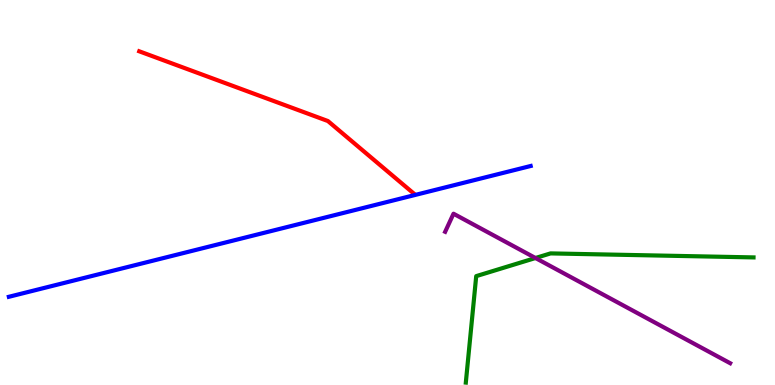[{'lines': ['blue', 'red'], 'intersections': []}, {'lines': ['green', 'red'], 'intersections': []}, {'lines': ['purple', 'red'], 'intersections': []}, {'lines': ['blue', 'green'], 'intersections': []}, {'lines': ['blue', 'purple'], 'intersections': []}, {'lines': ['green', 'purple'], 'intersections': [{'x': 6.91, 'y': 3.3}]}]